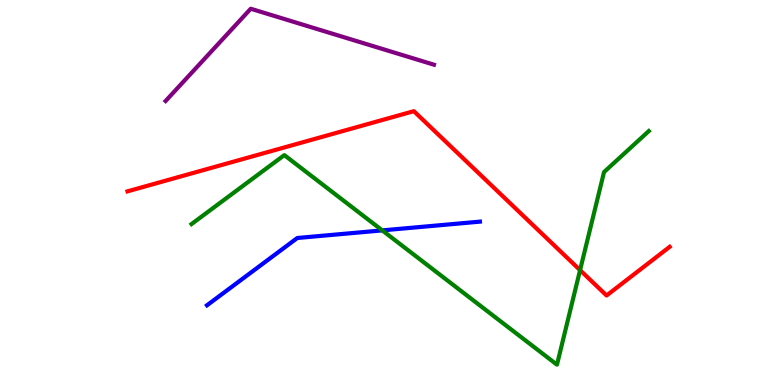[{'lines': ['blue', 'red'], 'intersections': []}, {'lines': ['green', 'red'], 'intersections': [{'x': 7.48, 'y': 2.98}]}, {'lines': ['purple', 'red'], 'intersections': []}, {'lines': ['blue', 'green'], 'intersections': [{'x': 4.93, 'y': 4.02}]}, {'lines': ['blue', 'purple'], 'intersections': []}, {'lines': ['green', 'purple'], 'intersections': []}]